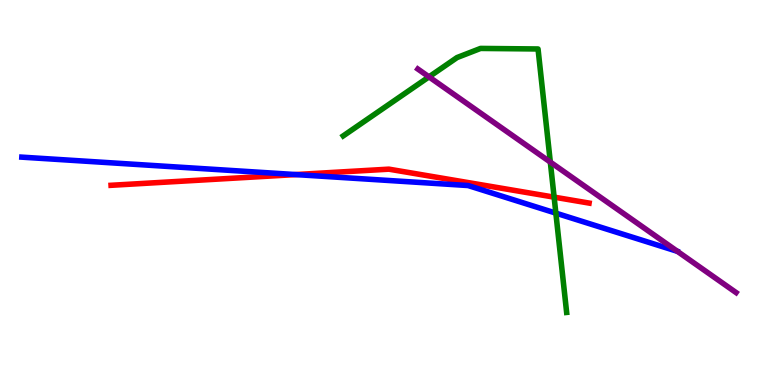[{'lines': ['blue', 'red'], 'intersections': [{'x': 3.82, 'y': 5.47}]}, {'lines': ['green', 'red'], 'intersections': [{'x': 7.15, 'y': 4.88}]}, {'lines': ['purple', 'red'], 'intersections': []}, {'lines': ['blue', 'green'], 'intersections': [{'x': 7.17, 'y': 4.46}]}, {'lines': ['blue', 'purple'], 'intersections': []}, {'lines': ['green', 'purple'], 'intersections': [{'x': 5.54, 'y': 8.0}, {'x': 7.1, 'y': 5.79}]}]